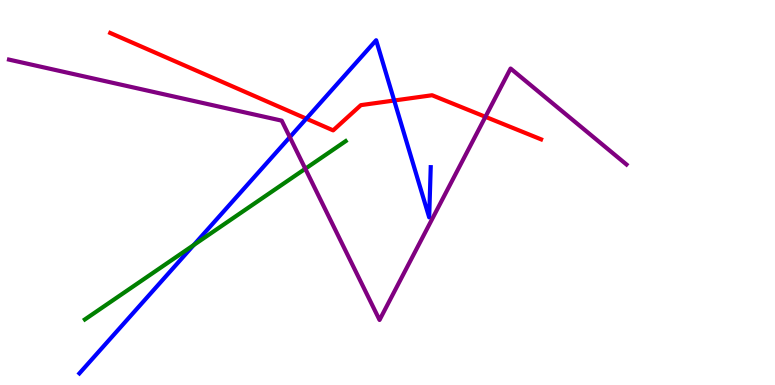[{'lines': ['blue', 'red'], 'intersections': [{'x': 3.95, 'y': 6.92}, {'x': 5.09, 'y': 7.39}]}, {'lines': ['green', 'red'], 'intersections': []}, {'lines': ['purple', 'red'], 'intersections': [{'x': 6.26, 'y': 6.97}]}, {'lines': ['blue', 'green'], 'intersections': [{'x': 2.5, 'y': 3.64}]}, {'lines': ['blue', 'purple'], 'intersections': [{'x': 3.74, 'y': 6.44}]}, {'lines': ['green', 'purple'], 'intersections': [{'x': 3.94, 'y': 5.62}]}]